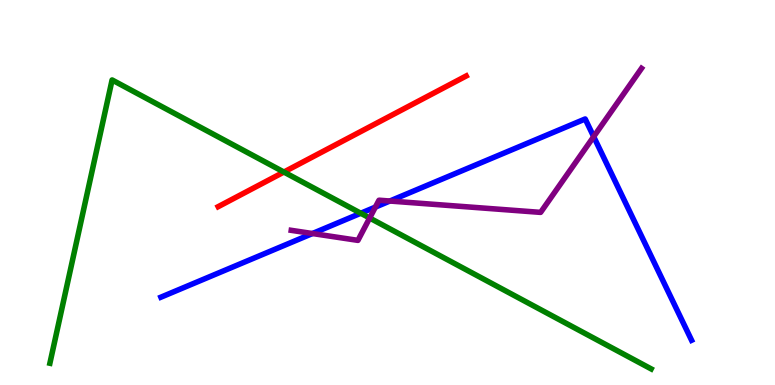[{'lines': ['blue', 'red'], 'intersections': []}, {'lines': ['green', 'red'], 'intersections': [{'x': 3.66, 'y': 5.53}]}, {'lines': ['purple', 'red'], 'intersections': []}, {'lines': ['blue', 'green'], 'intersections': [{'x': 4.65, 'y': 4.46}]}, {'lines': ['blue', 'purple'], 'intersections': [{'x': 4.03, 'y': 3.93}, {'x': 4.84, 'y': 4.62}, {'x': 5.03, 'y': 4.78}, {'x': 7.66, 'y': 6.45}]}, {'lines': ['green', 'purple'], 'intersections': [{'x': 4.77, 'y': 4.34}]}]